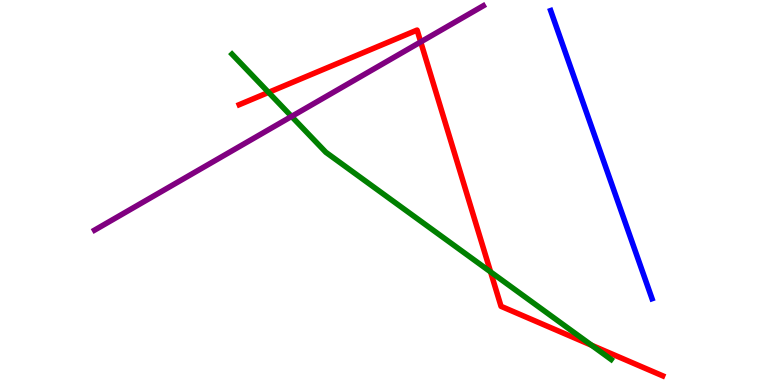[{'lines': ['blue', 'red'], 'intersections': []}, {'lines': ['green', 'red'], 'intersections': [{'x': 3.47, 'y': 7.6}, {'x': 6.33, 'y': 2.94}, {'x': 7.63, 'y': 1.03}]}, {'lines': ['purple', 'red'], 'intersections': [{'x': 5.43, 'y': 8.91}]}, {'lines': ['blue', 'green'], 'intersections': []}, {'lines': ['blue', 'purple'], 'intersections': []}, {'lines': ['green', 'purple'], 'intersections': [{'x': 3.76, 'y': 6.98}]}]